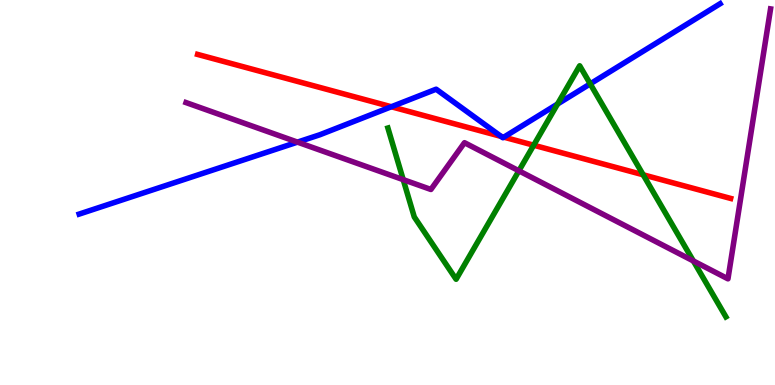[{'lines': ['blue', 'red'], 'intersections': [{'x': 5.05, 'y': 7.23}, {'x': 6.47, 'y': 6.46}, {'x': 6.5, 'y': 6.44}]}, {'lines': ['green', 'red'], 'intersections': [{'x': 6.89, 'y': 6.23}, {'x': 8.3, 'y': 5.46}]}, {'lines': ['purple', 'red'], 'intersections': []}, {'lines': ['blue', 'green'], 'intersections': [{'x': 7.19, 'y': 7.3}, {'x': 7.62, 'y': 7.82}]}, {'lines': ['blue', 'purple'], 'intersections': [{'x': 3.84, 'y': 6.31}]}, {'lines': ['green', 'purple'], 'intersections': [{'x': 5.2, 'y': 5.33}, {'x': 6.7, 'y': 5.56}, {'x': 8.95, 'y': 3.22}]}]